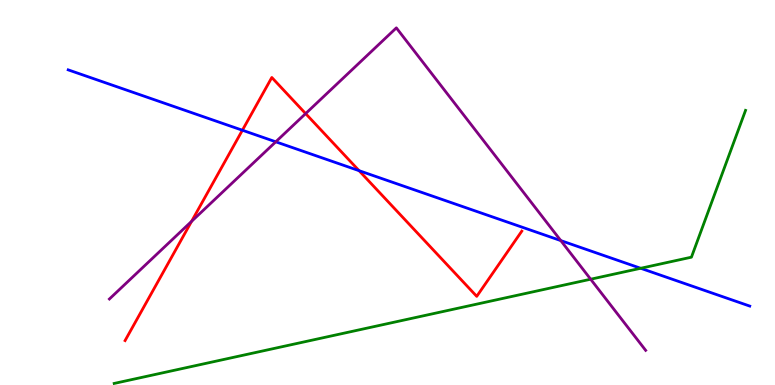[{'lines': ['blue', 'red'], 'intersections': [{'x': 3.13, 'y': 6.62}, {'x': 4.63, 'y': 5.57}]}, {'lines': ['green', 'red'], 'intersections': []}, {'lines': ['purple', 'red'], 'intersections': [{'x': 2.47, 'y': 4.25}, {'x': 3.94, 'y': 7.05}]}, {'lines': ['blue', 'green'], 'intersections': [{'x': 8.27, 'y': 3.03}]}, {'lines': ['blue', 'purple'], 'intersections': [{'x': 3.56, 'y': 6.32}, {'x': 7.24, 'y': 3.75}]}, {'lines': ['green', 'purple'], 'intersections': [{'x': 7.62, 'y': 2.75}]}]